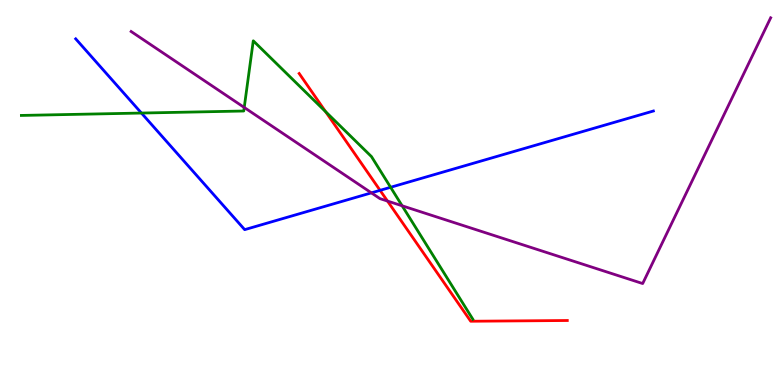[{'lines': ['blue', 'red'], 'intersections': [{'x': 4.9, 'y': 5.06}]}, {'lines': ['green', 'red'], 'intersections': [{'x': 4.2, 'y': 7.1}]}, {'lines': ['purple', 'red'], 'intersections': [{'x': 5.0, 'y': 4.78}]}, {'lines': ['blue', 'green'], 'intersections': [{'x': 1.82, 'y': 7.06}, {'x': 5.04, 'y': 5.14}]}, {'lines': ['blue', 'purple'], 'intersections': [{'x': 4.79, 'y': 4.99}]}, {'lines': ['green', 'purple'], 'intersections': [{'x': 3.15, 'y': 7.21}, {'x': 5.19, 'y': 4.65}]}]